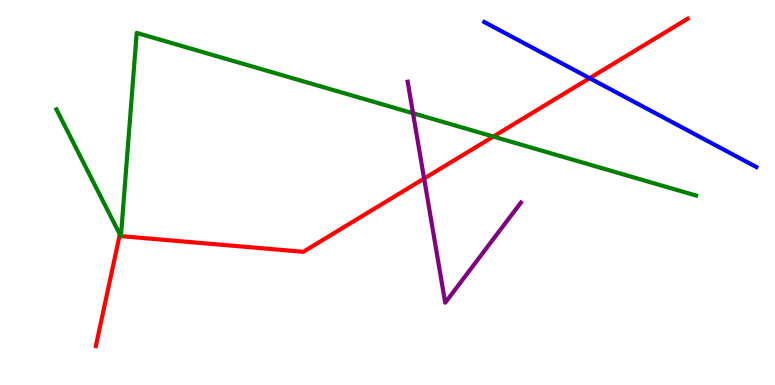[{'lines': ['blue', 'red'], 'intersections': [{'x': 7.61, 'y': 7.97}]}, {'lines': ['green', 'red'], 'intersections': [{'x': 1.56, 'y': 3.87}, {'x': 1.56, 'y': 3.87}, {'x': 6.37, 'y': 6.45}]}, {'lines': ['purple', 'red'], 'intersections': [{'x': 5.47, 'y': 5.36}]}, {'lines': ['blue', 'green'], 'intersections': []}, {'lines': ['blue', 'purple'], 'intersections': []}, {'lines': ['green', 'purple'], 'intersections': [{'x': 5.33, 'y': 7.06}]}]